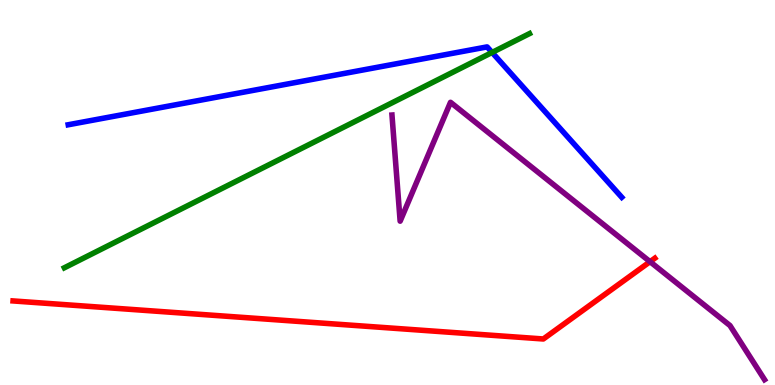[{'lines': ['blue', 'red'], 'intersections': []}, {'lines': ['green', 'red'], 'intersections': []}, {'lines': ['purple', 'red'], 'intersections': [{'x': 8.39, 'y': 3.2}]}, {'lines': ['blue', 'green'], 'intersections': [{'x': 6.35, 'y': 8.64}]}, {'lines': ['blue', 'purple'], 'intersections': []}, {'lines': ['green', 'purple'], 'intersections': []}]